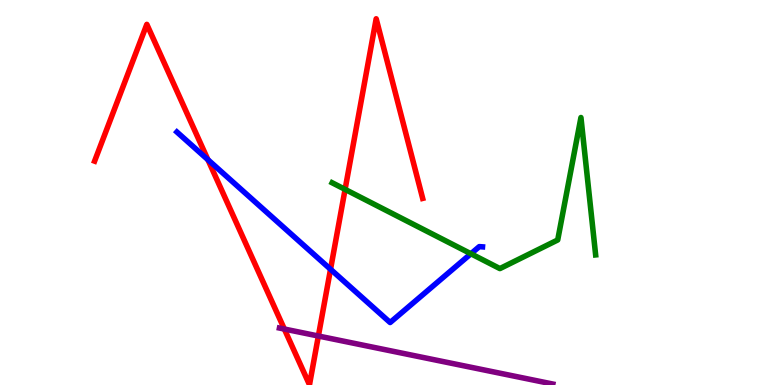[{'lines': ['blue', 'red'], 'intersections': [{'x': 2.68, 'y': 5.85}, {'x': 4.26, 'y': 3.01}]}, {'lines': ['green', 'red'], 'intersections': [{'x': 4.45, 'y': 5.08}]}, {'lines': ['purple', 'red'], 'intersections': [{'x': 3.67, 'y': 1.45}, {'x': 4.11, 'y': 1.27}]}, {'lines': ['blue', 'green'], 'intersections': [{'x': 6.08, 'y': 3.41}]}, {'lines': ['blue', 'purple'], 'intersections': []}, {'lines': ['green', 'purple'], 'intersections': []}]